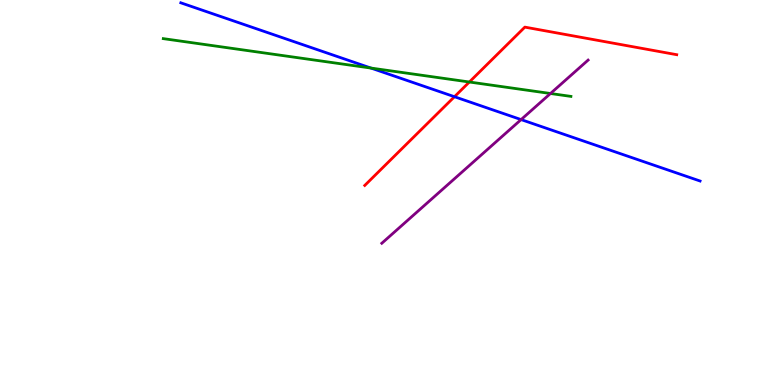[{'lines': ['blue', 'red'], 'intersections': [{'x': 5.86, 'y': 7.49}]}, {'lines': ['green', 'red'], 'intersections': [{'x': 6.06, 'y': 7.87}]}, {'lines': ['purple', 'red'], 'intersections': []}, {'lines': ['blue', 'green'], 'intersections': [{'x': 4.79, 'y': 8.23}]}, {'lines': ['blue', 'purple'], 'intersections': [{'x': 6.72, 'y': 6.89}]}, {'lines': ['green', 'purple'], 'intersections': [{'x': 7.1, 'y': 7.57}]}]